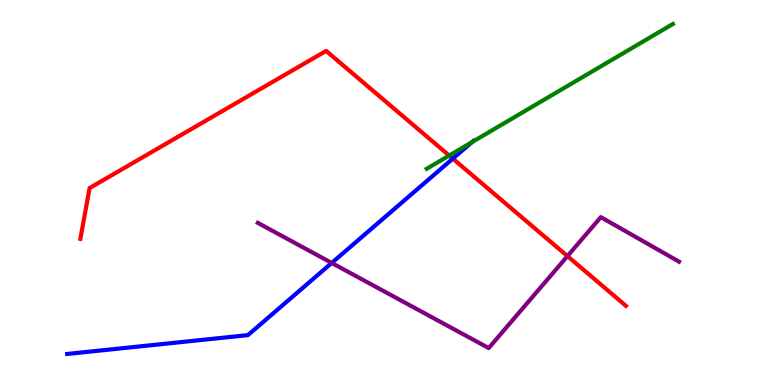[{'lines': ['blue', 'red'], 'intersections': [{'x': 5.84, 'y': 5.88}]}, {'lines': ['green', 'red'], 'intersections': [{'x': 5.8, 'y': 5.96}]}, {'lines': ['purple', 'red'], 'intersections': [{'x': 7.32, 'y': 3.35}]}, {'lines': ['blue', 'green'], 'intersections': [{'x': 6.09, 'y': 6.31}]}, {'lines': ['blue', 'purple'], 'intersections': [{'x': 4.28, 'y': 3.17}]}, {'lines': ['green', 'purple'], 'intersections': []}]